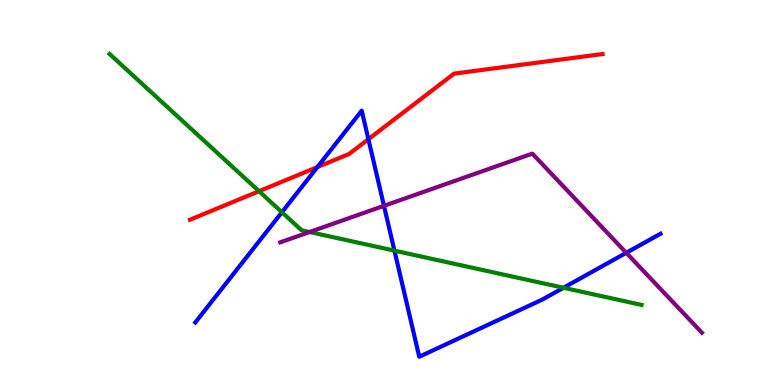[{'lines': ['blue', 'red'], 'intersections': [{'x': 4.1, 'y': 5.66}, {'x': 4.75, 'y': 6.38}]}, {'lines': ['green', 'red'], 'intersections': [{'x': 3.34, 'y': 5.03}]}, {'lines': ['purple', 'red'], 'intersections': []}, {'lines': ['blue', 'green'], 'intersections': [{'x': 3.64, 'y': 4.49}, {'x': 5.09, 'y': 3.49}, {'x': 7.27, 'y': 2.53}]}, {'lines': ['blue', 'purple'], 'intersections': [{'x': 4.95, 'y': 4.65}, {'x': 8.08, 'y': 3.43}]}, {'lines': ['green', 'purple'], 'intersections': [{'x': 3.99, 'y': 3.97}]}]